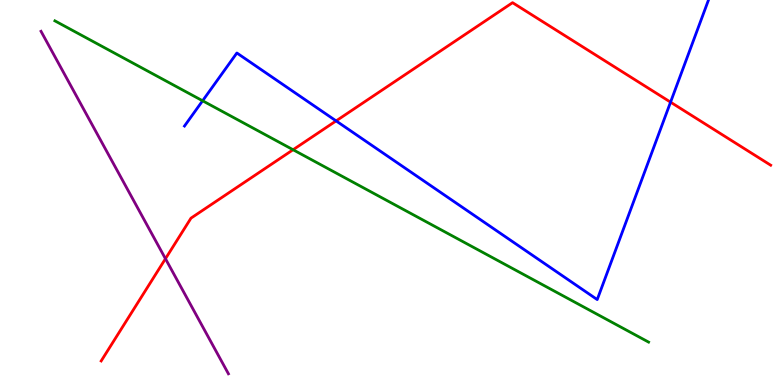[{'lines': ['blue', 'red'], 'intersections': [{'x': 4.34, 'y': 6.86}, {'x': 8.65, 'y': 7.35}]}, {'lines': ['green', 'red'], 'intersections': [{'x': 3.78, 'y': 6.11}]}, {'lines': ['purple', 'red'], 'intersections': [{'x': 2.14, 'y': 3.28}]}, {'lines': ['blue', 'green'], 'intersections': [{'x': 2.61, 'y': 7.38}]}, {'lines': ['blue', 'purple'], 'intersections': []}, {'lines': ['green', 'purple'], 'intersections': []}]